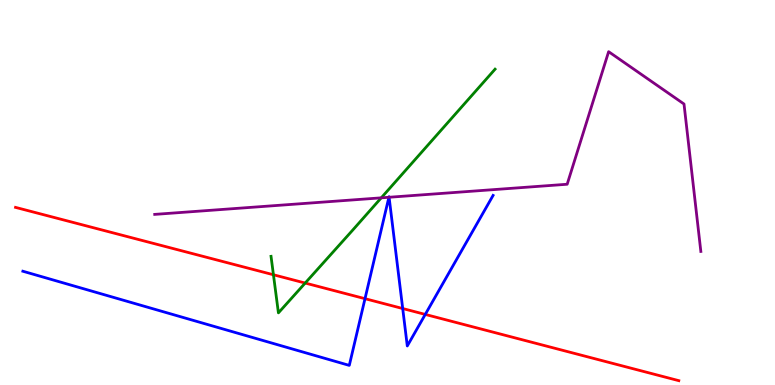[{'lines': ['blue', 'red'], 'intersections': [{'x': 4.71, 'y': 2.24}, {'x': 5.2, 'y': 1.99}, {'x': 5.49, 'y': 1.83}]}, {'lines': ['green', 'red'], 'intersections': [{'x': 3.53, 'y': 2.86}, {'x': 3.94, 'y': 2.65}]}, {'lines': ['purple', 'red'], 'intersections': []}, {'lines': ['blue', 'green'], 'intersections': []}, {'lines': ['blue', 'purple'], 'intersections': [{'x': 5.02, 'y': 4.88}, {'x': 5.02, 'y': 4.88}]}, {'lines': ['green', 'purple'], 'intersections': [{'x': 4.92, 'y': 4.86}]}]